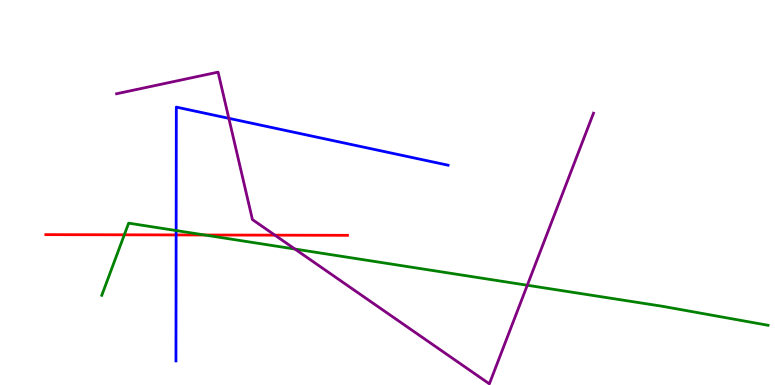[{'lines': ['blue', 'red'], 'intersections': [{'x': 2.27, 'y': 3.9}]}, {'lines': ['green', 'red'], 'intersections': [{'x': 1.6, 'y': 3.9}, {'x': 2.64, 'y': 3.9}]}, {'lines': ['purple', 'red'], 'intersections': [{'x': 3.55, 'y': 3.89}]}, {'lines': ['blue', 'green'], 'intersections': [{'x': 2.27, 'y': 4.01}]}, {'lines': ['blue', 'purple'], 'intersections': [{'x': 2.95, 'y': 6.93}]}, {'lines': ['green', 'purple'], 'intersections': [{'x': 3.81, 'y': 3.53}, {'x': 6.8, 'y': 2.59}]}]